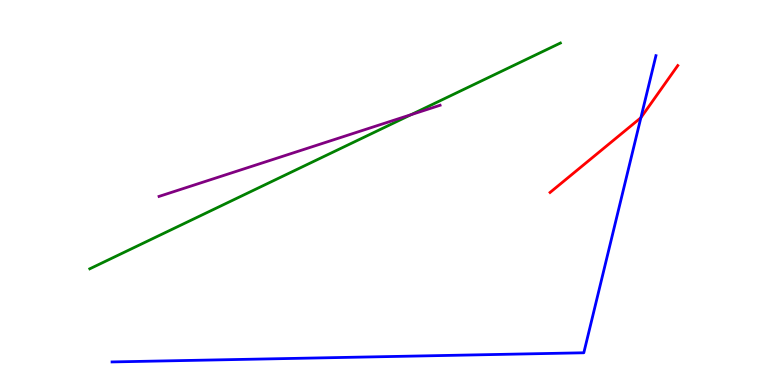[{'lines': ['blue', 'red'], 'intersections': [{'x': 8.27, 'y': 6.94}]}, {'lines': ['green', 'red'], 'intersections': []}, {'lines': ['purple', 'red'], 'intersections': []}, {'lines': ['blue', 'green'], 'intersections': []}, {'lines': ['blue', 'purple'], 'intersections': []}, {'lines': ['green', 'purple'], 'intersections': [{'x': 5.3, 'y': 7.02}]}]